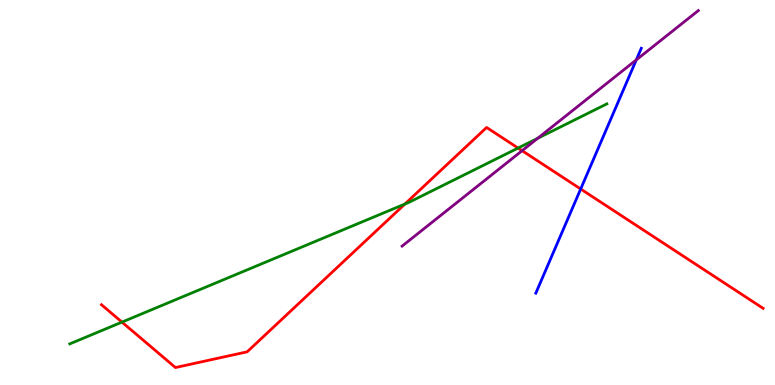[{'lines': ['blue', 'red'], 'intersections': [{'x': 7.49, 'y': 5.09}]}, {'lines': ['green', 'red'], 'intersections': [{'x': 1.57, 'y': 1.63}, {'x': 5.22, 'y': 4.7}, {'x': 6.68, 'y': 6.15}]}, {'lines': ['purple', 'red'], 'intersections': [{'x': 6.74, 'y': 6.09}]}, {'lines': ['blue', 'green'], 'intersections': []}, {'lines': ['blue', 'purple'], 'intersections': [{'x': 8.21, 'y': 8.44}]}, {'lines': ['green', 'purple'], 'intersections': [{'x': 6.94, 'y': 6.41}]}]